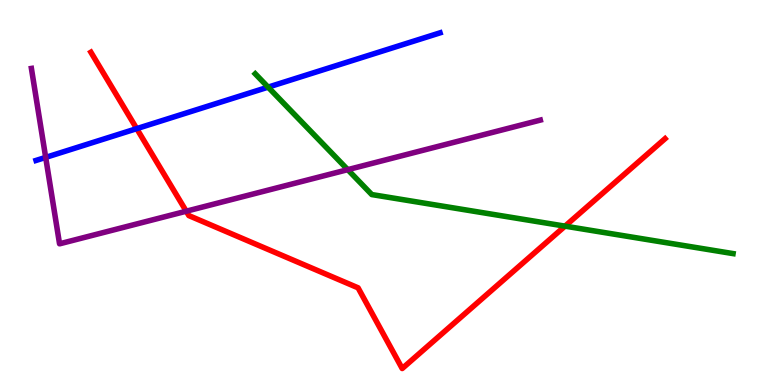[{'lines': ['blue', 'red'], 'intersections': [{'x': 1.76, 'y': 6.66}]}, {'lines': ['green', 'red'], 'intersections': [{'x': 7.29, 'y': 4.13}]}, {'lines': ['purple', 'red'], 'intersections': [{'x': 2.4, 'y': 4.51}]}, {'lines': ['blue', 'green'], 'intersections': [{'x': 3.46, 'y': 7.74}]}, {'lines': ['blue', 'purple'], 'intersections': [{'x': 0.589, 'y': 5.91}]}, {'lines': ['green', 'purple'], 'intersections': [{'x': 4.49, 'y': 5.59}]}]